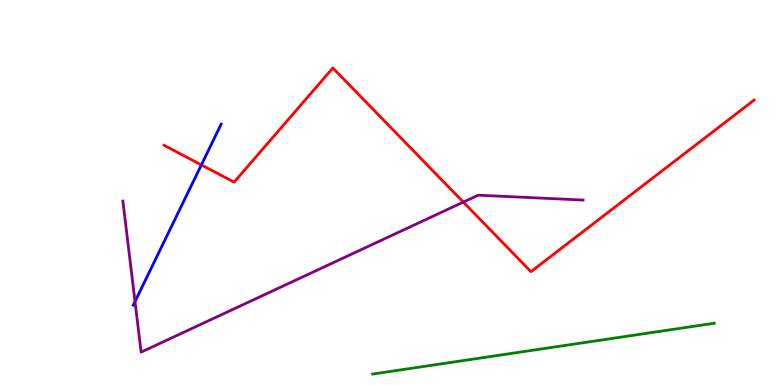[{'lines': ['blue', 'red'], 'intersections': [{'x': 2.6, 'y': 5.72}]}, {'lines': ['green', 'red'], 'intersections': []}, {'lines': ['purple', 'red'], 'intersections': [{'x': 5.98, 'y': 4.75}]}, {'lines': ['blue', 'green'], 'intersections': []}, {'lines': ['blue', 'purple'], 'intersections': [{'x': 1.74, 'y': 2.17}]}, {'lines': ['green', 'purple'], 'intersections': []}]